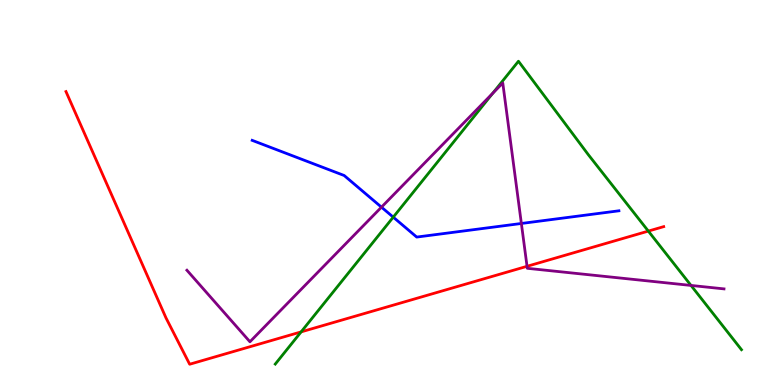[{'lines': ['blue', 'red'], 'intersections': []}, {'lines': ['green', 'red'], 'intersections': [{'x': 3.89, 'y': 1.38}, {'x': 8.37, 'y': 4.0}]}, {'lines': ['purple', 'red'], 'intersections': [{'x': 6.8, 'y': 3.08}]}, {'lines': ['blue', 'green'], 'intersections': [{'x': 5.07, 'y': 4.36}]}, {'lines': ['blue', 'purple'], 'intersections': [{'x': 4.92, 'y': 4.62}, {'x': 6.73, 'y': 4.2}]}, {'lines': ['green', 'purple'], 'intersections': [{'x': 6.36, 'y': 7.58}, {'x': 8.92, 'y': 2.59}]}]